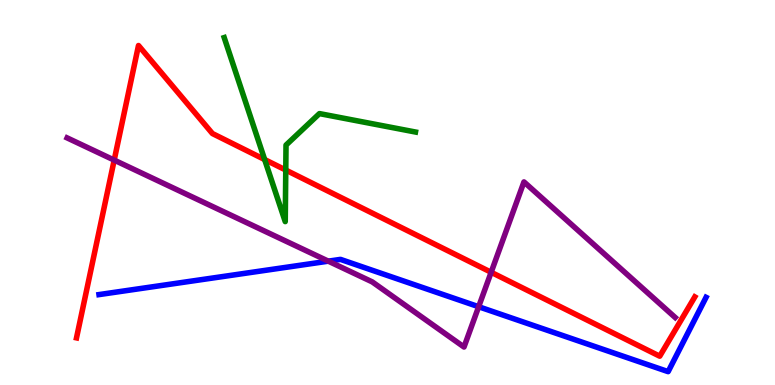[{'lines': ['blue', 'red'], 'intersections': []}, {'lines': ['green', 'red'], 'intersections': [{'x': 3.41, 'y': 5.86}, {'x': 3.69, 'y': 5.58}]}, {'lines': ['purple', 'red'], 'intersections': [{'x': 1.47, 'y': 5.84}, {'x': 6.34, 'y': 2.93}]}, {'lines': ['blue', 'green'], 'intersections': []}, {'lines': ['blue', 'purple'], 'intersections': [{'x': 4.24, 'y': 3.22}, {'x': 6.18, 'y': 2.03}]}, {'lines': ['green', 'purple'], 'intersections': []}]